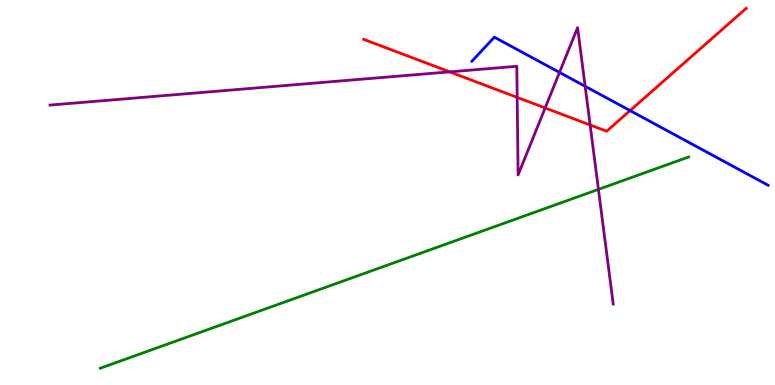[{'lines': ['blue', 'red'], 'intersections': [{'x': 8.13, 'y': 7.13}]}, {'lines': ['green', 'red'], 'intersections': []}, {'lines': ['purple', 'red'], 'intersections': [{'x': 5.8, 'y': 8.13}, {'x': 6.67, 'y': 7.47}, {'x': 7.03, 'y': 7.2}, {'x': 7.61, 'y': 6.75}]}, {'lines': ['blue', 'green'], 'intersections': []}, {'lines': ['blue', 'purple'], 'intersections': [{'x': 7.22, 'y': 8.12}, {'x': 7.55, 'y': 7.76}]}, {'lines': ['green', 'purple'], 'intersections': [{'x': 7.72, 'y': 5.08}]}]